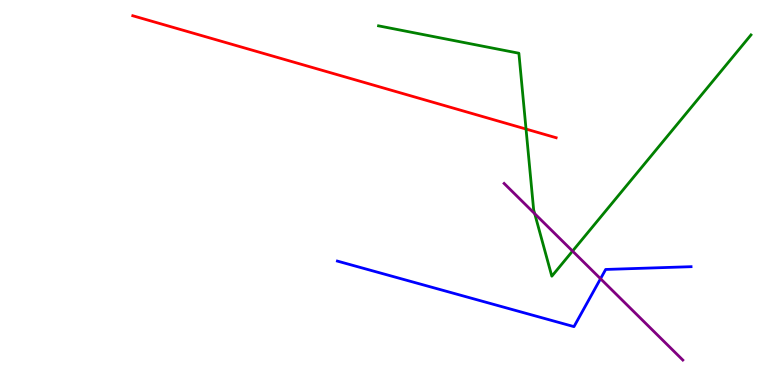[{'lines': ['blue', 'red'], 'intersections': []}, {'lines': ['green', 'red'], 'intersections': [{'x': 6.79, 'y': 6.65}]}, {'lines': ['purple', 'red'], 'intersections': []}, {'lines': ['blue', 'green'], 'intersections': []}, {'lines': ['blue', 'purple'], 'intersections': [{'x': 7.75, 'y': 2.76}]}, {'lines': ['green', 'purple'], 'intersections': [{'x': 6.9, 'y': 4.45}, {'x': 7.39, 'y': 3.48}]}]